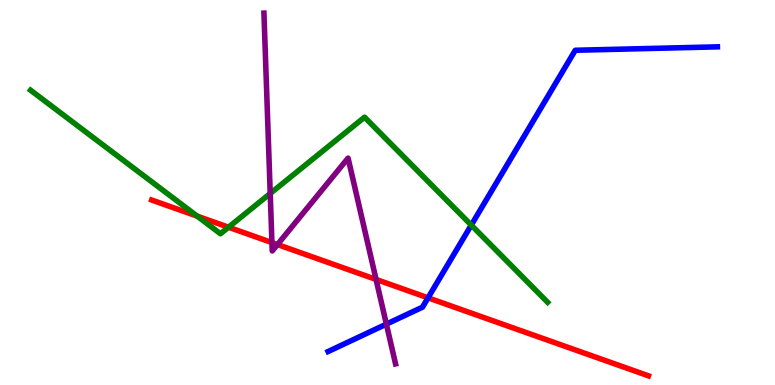[{'lines': ['blue', 'red'], 'intersections': [{'x': 5.52, 'y': 2.26}]}, {'lines': ['green', 'red'], 'intersections': [{'x': 2.54, 'y': 4.39}, {'x': 2.95, 'y': 4.1}]}, {'lines': ['purple', 'red'], 'intersections': [{'x': 3.51, 'y': 3.7}, {'x': 3.58, 'y': 3.65}, {'x': 4.85, 'y': 2.74}]}, {'lines': ['blue', 'green'], 'intersections': [{'x': 6.08, 'y': 4.15}]}, {'lines': ['blue', 'purple'], 'intersections': [{'x': 4.99, 'y': 1.58}]}, {'lines': ['green', 'purple'], 'intersections': [{'x': 3.49, 'y': 4.97}]}]